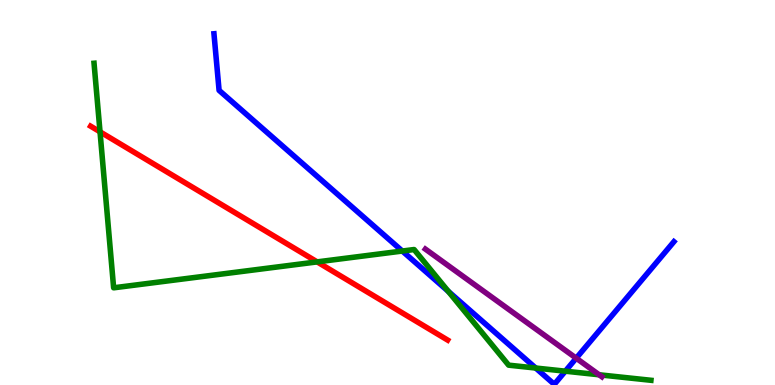[{'lines': ['blue', 'red'], 'intersections': []}, {'lines': ['green', 'red'], 'intersections': [{'x': 1.29, 'y': 6.58}, {'x': 4.09, 'y': 3.2}]}, {'lines': ['purple', 'red'], 'intersections': []}, {'lines': ['blue', 'green'], 'intersections': [{'x': 5.19, 'y': 3.48}, {'x': 5.78, 'y': 2.43}, {'x': 6.91, 'y': 0.441}, {'x': 7.29, 'y': 0.359}]}, {'lines': ['blue', 'purple'], 'intersections': [{'x': 7.44, 'y': 0.696}]}, {'lines': ['green', 'purple'], 'intersections': [{'x': 7.73, 'y': 0.265}]}]